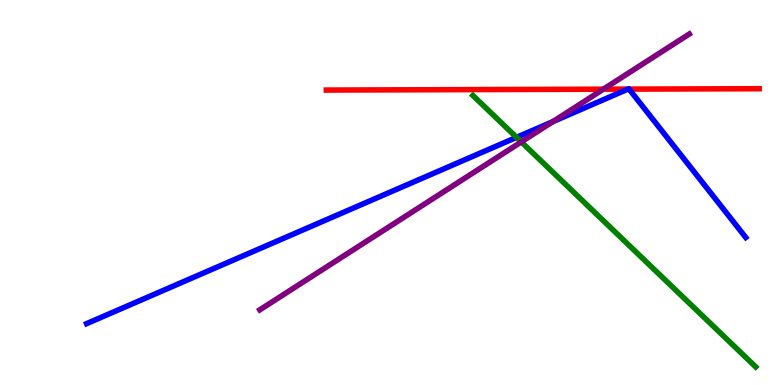[{'lines': ['blue', 'red'], 'intersections': [{'x': 8.1, 'y': 7.69}, {'x': 8.12, 'y': 7.69}]}, {'lines': ['green', 'red'], 'intersections': []}, {'lines': ['purple', 'red'], 'intersections': [{'x': 7.79, 'y': 7.68}]}, {'lines': ['blue', 'green'], 'intersections': [{'x': 6.66, 'y': 6.43}]}, {'lines': ['blue', 'purple'], 'intersections': [{'x': 7.13, 'y': 6.84}]}, {'lines': ['green', 'purple'], 'intersections': [{'x': 6.73, 'y': 6.31}]}]